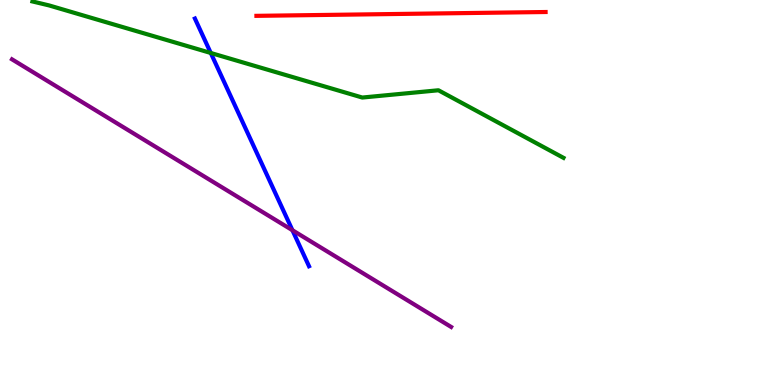[{'lines': ['blue', 'red'], 'intersections': []}, {'lines': ['green', 'red'], 'intersections': []}, {'lines': ['purple', 'red'], 'intersections': []}, {'lines': ['blue', 'green'], 'intersections': [{'x': 2.72, 'y': 8.62}]}, {'lines': ['blue', 'purple'], 'intersections': [{'x': 3.77, 'y': 4.02}]}, {'lines': ['green', 'purple'], 'intersections': []}]